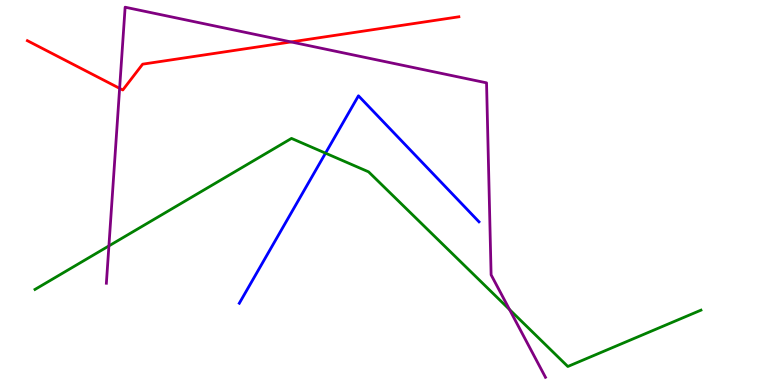[{'lines': ['blue', 'red'], 'intersections': []}, {'lines': ['green', 'red'], 'intersections': []}, {'lines': ['purple', 'red'], 'intersections': [{'x': 1.54, 'y': 7.71}, {'x': 3.76, 'y': 8.91}]}, {'lines': ['blue', 'green'], 'intersections': [{'x': 4.2, 'y': 6.02}]}, {'lines': ['blue', 'purple'], 'intersections': []}, {'lines': ['green', 'purple'], 'intersections': [{'x': 1.41, 'y': 3.61}, {'x': 6.57, 'y': 1.96}]}]